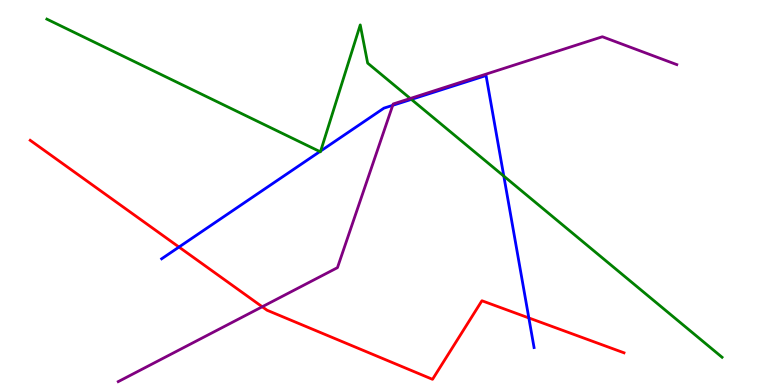[{'lines': ['blue', 'red'], 'intersections': [{'x': 2.31, 'y': 3.58}, {'x': 6.82, 'y': 1.74}]}, {'lines': ['green', 'red'], 'intersections': []}, {'lines': ['purple', 'red'], 'intersections': [{'x': 3.38, 'y': 2.03}]}, {'lines': ['blue', 'green'], 'intersections': [{'x': 4.13, 'y': 6.06}, {'x': 4.14, 'y': 6.08}, {'x': 5.31, 'y': 7.42}, {'x': 6.5, 'y': 5.43}]}, {'lines': ['blue', 'purple'], 'intersections': [{'x': 5.07, 'y': 7.26}]}, {'lines': ['green', 'purple'], 'intersections': [{'x': 5.29, 'y': 7.44}]}]